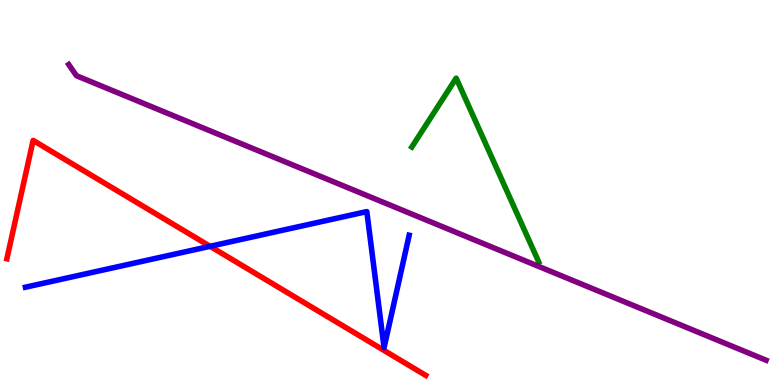[{'lines': ['blue', 'red'], 'intersections': [{'x': 2.71, 'y': 3.6}]}, {'lines': ['green', 'red'], 'intersections': []}, {'lines': ['purple', 'red'], 'intersections': []}, {'lines': ['blue', 'green'], 'intersections': []}, {'lines': ['blue', 'purple'], 'intersections': []}, {'lines': ['green', 'purple'], 'intersections': []}]